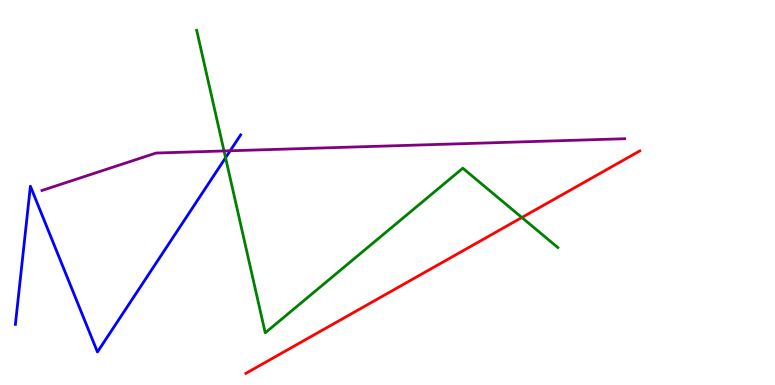[{'lines': ['blue', 'red'], 'intersections': []}, {'lines': ['green', 'red'], 'intersections': [{'x': 6.73, 'y': 4.35}]}, {'lines': ['purple', 'red'], 'intersections': []}, {'lines': ['blue', 'green'], 'intersections': [{'x': 2.91, 'y': 5.9}]}, {'lines': ['blue', 'purple'], 'intersections': [{'x': 2.97, 'y': 6.08}]}, {'lines': ['green', 'purple'], 'intersections': [{'x': 2.89, 'y': 6.08}]}]